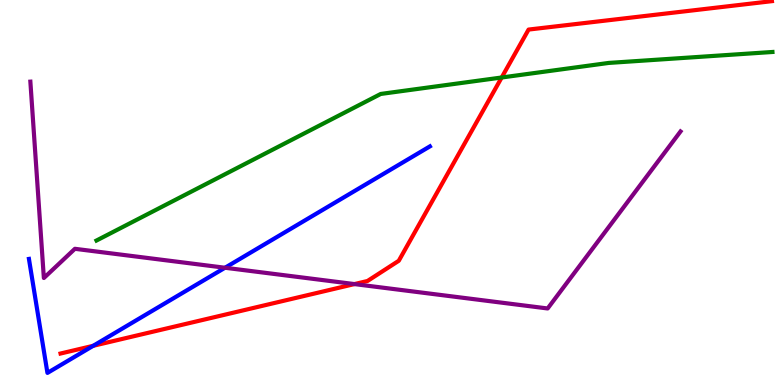[{'lines': ['blue', 'red'], 'intersections': [{'x': 1.2, 'y': 1.02}]}, {'lines': ['green', 'red'], 'intersections': [{'x': 6.47, 'y': 7.99}]}, {'lines': ['purple', 'red'], 'intersections': [{'x': 4.57, 'y': 2.62}]}, {'lines': ['blue', 'green'], 'intersections': []}, {'lines': ['blue', 'purple'], 'intersections': [{'x': 2.9, 'y': 3.05}]}, {'lines': ['green', 'purple'], 'intersections': []}]